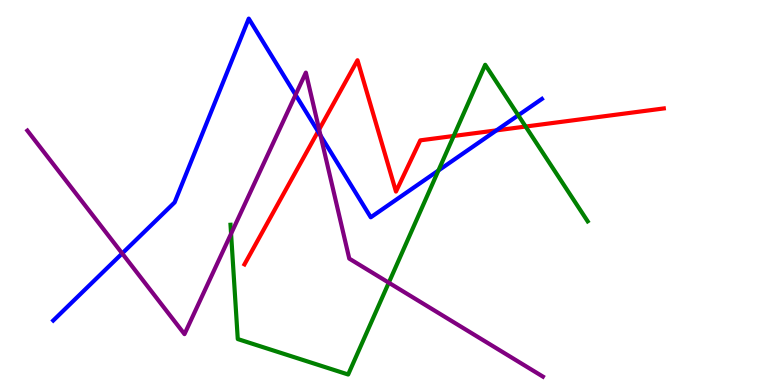[{'lines': ['blue', 'red'], 'intersections': [{'x': 4.1, 'y': 6.59}, {'x': 6.41, 'y': 6.61}]}, {'lines': ['green', 'red'], 'intersections': [{'x': 5.85, 'y': 6.47}, {'x': 6.78, 'y': 6.71}]}, {'lines': ['purple', 'red'], 'intersections': [{'x': 4.12, 'y': 6.64}]}, {'lines': ['blue', 'green'], 'intersections': [{'x': 5.66, 'y': 5.57}, {'x': 6.69, 'y': 7.01}]}, {'lines': ['blue', 'purple'], 'intersections': [{'x': 1.58, 'y': 3.42}, {'x': 3.81, 'y': 7.54}, {'x': 4.14, 'y': 6.48}]}, {'lines': ['green', 'purple'], 'intersections': [{'x': 2.98, 'y': 3.93}, {'x': 5.02, 'y': 2.66}]}]